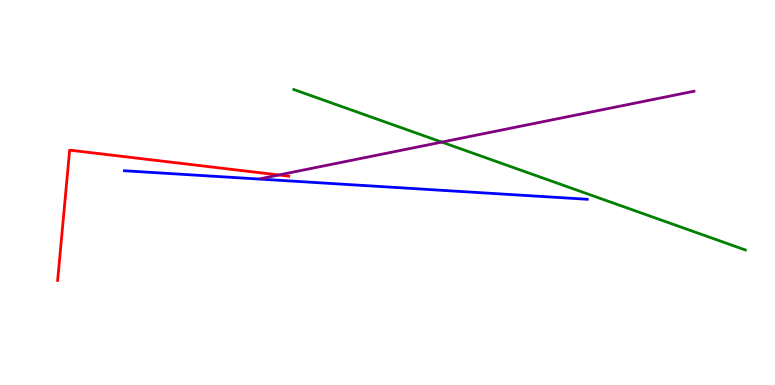[{'lines': ['blue', 'red'], 'intersections': []}, {'lines': ['green', 'red'], 'intersections': []}, {'lines': ['purple', 'red'], 'intersections': [{'x': 3.6, 'y': 5.46}]}, {'lines': ['blue', 'green'], 'intersections': []}, {'lines': ['blue', 'purple'], 'intersections': []}, {'lines': ['green', 'purple'], 'intersections': [{'x': 5.7, 'y': 6.31}]}]